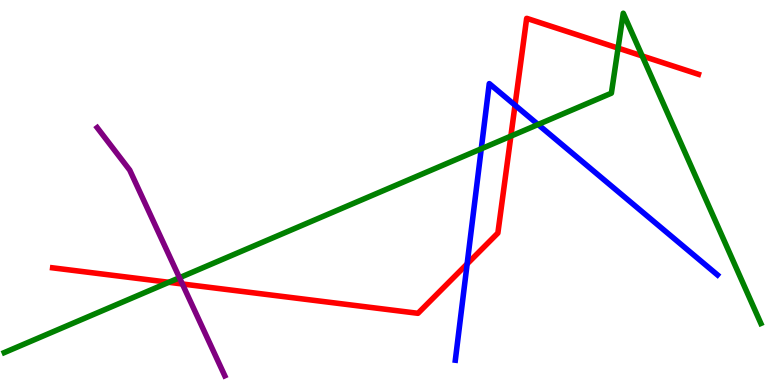[{'lines': ['blue', 'red'], 'intersections': [{'x': 6.03, 'y': 3.15}, {'x': 6.65, 'y': 7.27}]}, {'lines': ['green', 'red'], 'intersections': [{'x': 2.18, 'y': 2.67}, {'x': 6.59, 'y': 6.46}, {'x': 7.98, 'y': 8.75}, {'x': 8.29, 'y': 8.55}]}, {'lines': ['purple', 'red'], 'intersections': [{'x': 2.35, 'y': 2.62}]}, {'lines': ['blue', 'green'], 'intersections': [{'x': 6.21, 'y': 6.14}, {'x': 6.94, 'y': 6.77}]}, {'lines': ['blue', 'purple'], 'intersections': []}, {'lines': ['green', 'purple'], 'intersections': [{'x': 2.32, 'y': 2.79}]}]